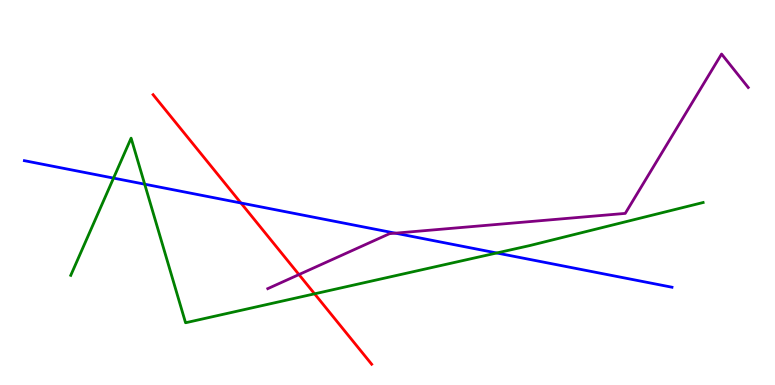[{'lines': ['blue', 'red'], 'intersections': [{'x': 3.11, 'y': 4.73}]}, {'lines': ['green', 'red'], 'intersections': [{'x': 4.06, 'y': 2.37}]}, {'lines': ['purple', 'red'], 'intersections': [{'x': 3.86, 'y': 2.87}]}, {'lines': ['blue', 'green'], 'intersections': [{'x': 1.46, 'y': 5.37}, {'x': 1.87, 'y': 5.22}, {'x': 6.41, 'y': 3.43}]}, {'lines': ['blue', 'purple'], 'intersections': [{'x': 5.1, 'y': 3.94}]}, {'lines': ['green', 'purple'], 'intersections': []}]